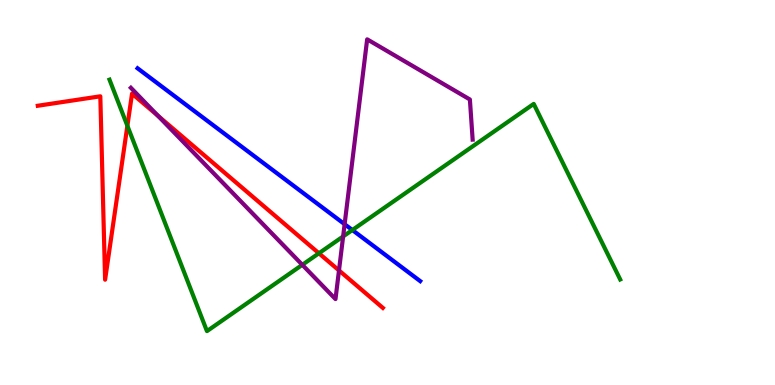[{'lines': ['blue', 'red'], 'intersections': []}, {'lines': ['green', 'red'], 'intersections': [{'x': 1.64, 'y': 6.73}, {'x': 4.12, 'y': 3.42}]}, {'lines': ['purple', 'red'], 'intersections': [{'x': 2.04, 'y': 6.99}, {'x': 4.37, 'y': 2.98}]}, {'lines': ['blue', 'green'], 'intersections': [{'x': 4.55, 'y': 4.03}]}, {'lines': ['blue', 'purple'], 'intersections': [{'x': 4.45, 'y': 4.18}]}, {'lines': ['green', 'purple'], 'intersections': [{'x': 3.9, 'y': 3.12}, {'x': 4.43, 'y': 3.86}]}]